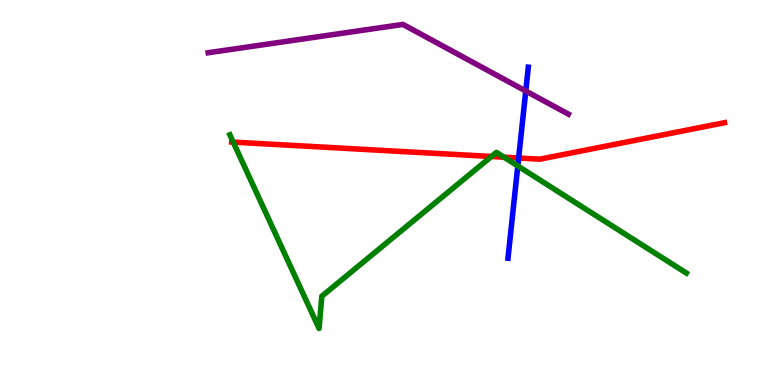[{'lines': ['blue', 'red'], 'intersections': [{'x': 6.69, 'y': 5.9}]}, {'lines': ['green', 'red'], 'intersections': [{'x': 3.01, 'y': 6.31}, {'x': 6.34, 'y': 5.94}, {'x': 6.5, 'y': 5.92}]}, {'lines': ['purple', 'red'], 'intersections': []}, {'lines': ['blue', 'green'], 'intersections': [{'x': 6.68, 'y': 5.69}]}, {'lines': ['blue', 'purple'], 'intersections': [{'x': 6.78, 'y': 7.64}]}, {'lines': ['green', 'purple'], 'intersections': []}]